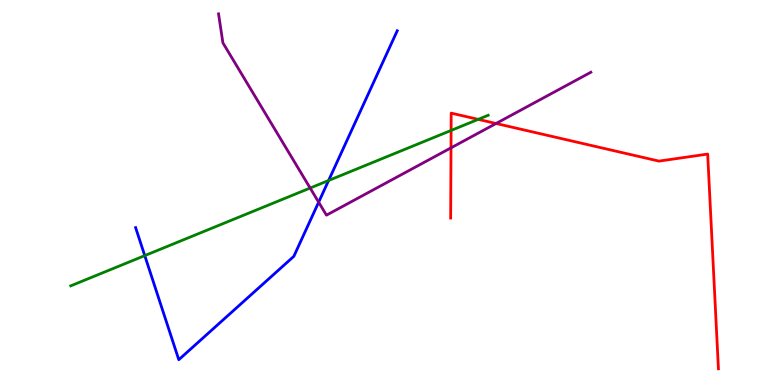[{'lines': ['blue', 'red'], 'intersections': []}, {'lines': ['green', 'red'], 'intersections': [{'x': 5.82, 'y': 6.61}, {'x': 6.17, 'y': 6.9}]}, {'lines': ['purple', 'red'], 'intersections': [{'x': 5.82, 'y': 6.16}, {'x': 6.4, 'y': 6.79}]}, {'lines': ['blue', 'green'], 'intersections': [{'x': 1.87, 'y': 3.36}, {'x': 4.24, 'y': 5.31}]}, {'lines': ['blue', 'purple'], 'intersections': [{'x': 4.11, 'y': 4.75}]}, {'lines': ['green', 'purple'], 'intersections': [{'x': 4.0, 'y': 5.12}]}]